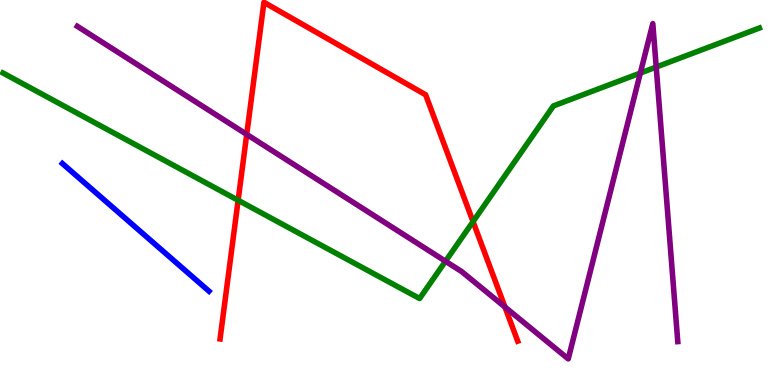[{'lines': ['blue', 'red'], 'intersections': []}, {'lines': ['green', 'red'], 'intersections': [{'x': 3.07, 'y': 4.8}, {'x': 6.1, 'y': 4.24}]}, {'lines': ['purple', 'red'], 'intersections': [{'x': 3.18, 'y': 6.51}, {'x': 6.52, 'y': 2.03}]}, {'lines': ['blue', 'green'], 'intersections': []}, {'lines': ['blue', 'purple'], 'intersections': []}, {'lines': ['green', 'purple'], 'intersections': [{'x': 5.75, 'y': 3.21}, {'x': 8.26, 'y': 8.1}, {'x': 8.47, 'y': 8.26}]}]